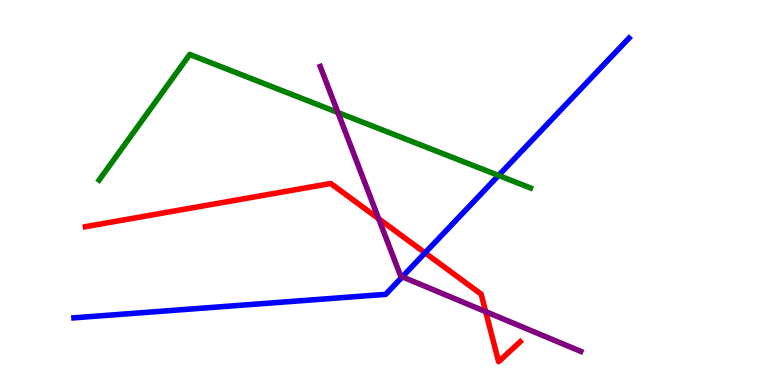[{'lines': ['blue', 'red'], 'intersections': [{'x': 5.48, 'y': 3.43}]}, {'lines': ['green', 'red'], 'intersections': []}, {'lines': ['purple', 'red'], 'intersections': [{'x': 4.89, 'y': 4.32}, {'x': 6.27, 'y': 1.91}]}, {'lines': ['blue', 'green'], 'intersections': [{'x': 6.43, 'y': 5.44}]}, {'lines': ['blue', 'purple'], 'intersections': [{'x': 5.19, 'y': 2.81}]}, {'lines': ['green', 'purple'], 'intersections': [{'x': 4.36, 'y': 7.08}]}]